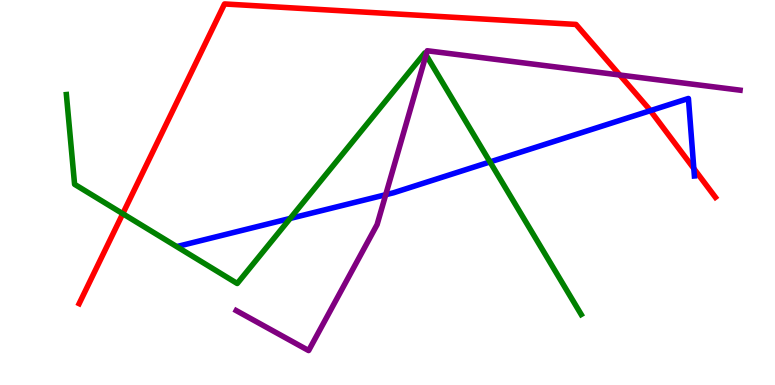[{'lines': ['blue', 'red'], 'intersections': [{'x': 8.39, 'y': 7.13}, {'x': 8.95, 'y': 5.62}]}, {'lines': ['green', 'red'], 'intersections': [{'x': 1.58, 'y': 4.45}]}, {'lines': ['purple', 'red'], 'intersections': [{'x': 8.0, 'y': 8.05}]}, {'lines': ['blue', 'green'], 'intersections': [{'x': 3.74, 'y': 4.33}, {'x': 6.32, 'y': 5.79}]}, {'lines': ['blue', 'purple'], 'intersections': [{'x': 4.98, 'y': 4.94}]}, {'lines': ['green', 'purple'], 'intersections': [{'x': 5.5, 'y': 8.57}]}]